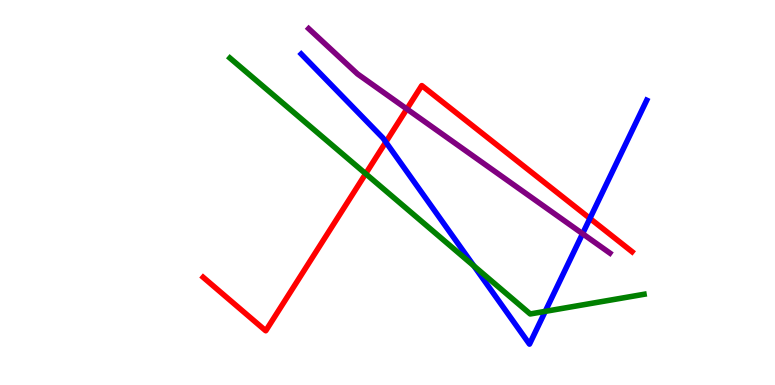[{'lines': ['blue', 'red'], 'intersections': [{'x': 4.98, 'y': 6.31}, {'x': 7.61, 'y': 4.33}]}, {'lines': ['green', 'red'], 'intersections': [{'x': 4.72, 'y': 5.49}]}, {'lines': ['purple', 'red'], 'intersections': [{'x': 5.25, 'y': 7.17}]}, {'lines': ['blue', 'green'], 'intersections': [{'x': 6.11, 'y': 3.09}, {'x': 7.04, 'y': 1.91}]}, {'lines': ['blue', 'purple'], 'intersections': [{'x': 7.52, 'y': 3.93}]}, {'lines': ['green', 'purple'], 'intersections': []}]